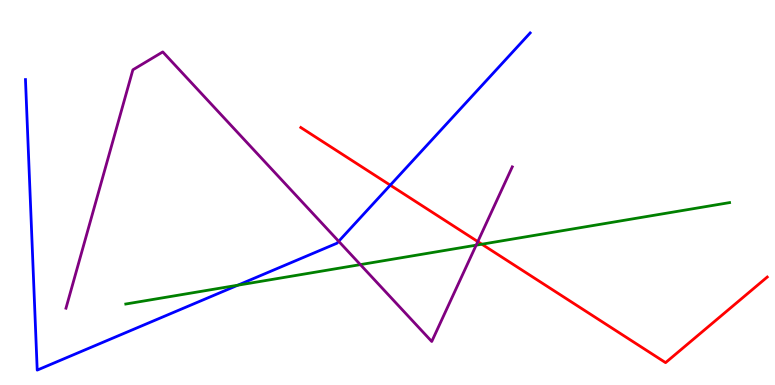[{'lines': ['blue', 'red'], 'intersections': [{'x': 5.04, 'y': 5.19}]}, {'lines': ['green', 'red'], 'intersections': [{'x': 6.22, 'y': 3.66}]}, {'lines': ['purple', 'red'], 'intersections': [{'x': 6.17, 'y': 3.72}]}, {'lines': ['blue', 'green'], 'intersections': [{'x': 3.07, 'y': 2.59}]}, {'lines': ['blue', 'purple'], 'intersections': [{'x': 4.37, 'y': 3.73}]}, {'lines': ['green', 'purple'], 'intersections': [{'x': 4.65, 'y': 3.13}, {'x': 6.14, 'y': 3.63}]}]